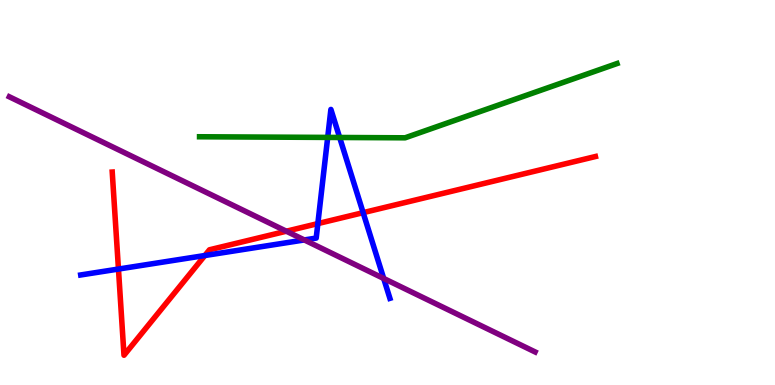[{'lines': ['blue', 'red'], 'intersections': [{'x': 1.53, 'y': 3.01}, {'x': 2.64, 'y': 3.36}, {'x': 4.1, 'y': 4.19}, {'x': 4.69, 'y': 4.48}]}, {'lines': ['green', 'red'], 'intersections': []}, {'lines': ['purple', 'red'], 'intersections': [{'x': 3.69, 'y': 3.99}]}, {'lines': ['blue', 'green'], 'intersections': [{'x': 4.23, 'y': 6.43}, {'x': 4.38, 'y': 6.43}]}, {'lines': ['blue', 'purple'], 'intersections': [{'x': 3.93, 'y': 3.77}, {'x': 4.95, 'y': 2.77}]}, {'lines': ['green', 'purple'], 'intersections': []}]